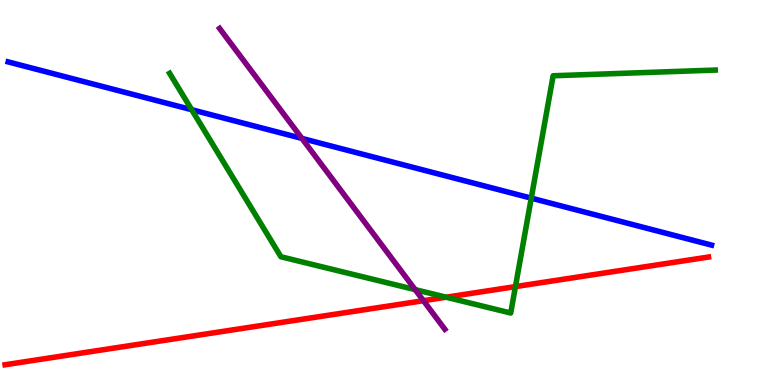[{'lines': ['blue', 'red'], 'intersections': []}, {'lines': ['green', 'red'], 'intersections': [{'x': 5.76, 'y': 2.28}, {'x': 6.65, 'y': 2.56}]}, {'lines': ['purple', 'red'], 'intersections': [{'x': 5.46, 'y': 2.19}]}, {'lines': ['blue', 'green'], 'intersections': [{'x': 2.47, 'y': 7.15}, {'x': 6.85, 'y': 4.85}]}, {'lines': ['blue', 'purple'], 'intersections': [{'x': 3.9, 'y': 6.4}]}, {'lines': ['green', 'purple'], 'intersections': [{'x': 5.36, 'y': 2.48}]}]